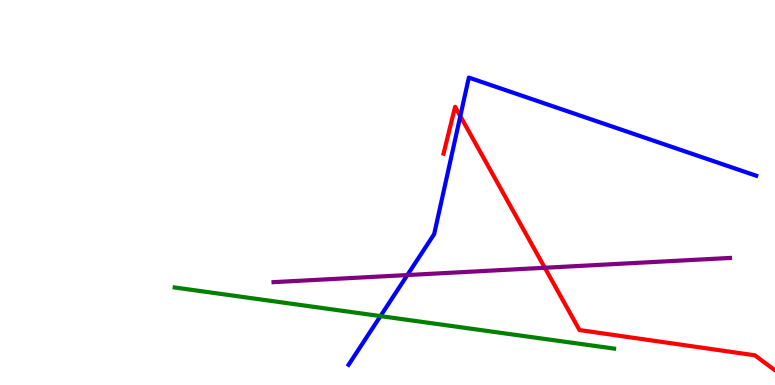[{'lines': ['blue', 'red'], 'intersections': [{'x': 5.94, 'y': 6.98}]}, {'lines': ['green', 'red'], 'intersections': []}, {'lines': ['purple', 'red'], 'intersections': [{'x': 7.03, 'y': 3.05}]}, {'lines': ['blue', 'green'], 'intersections': [{'x': 4.91, 'y': 1.79}]}, {'lines': ['blue', 'purple'], 'intersections': [{'x': 5.26, 'y': 2.86}]}, {'lines': ['green', 'purple'], 'intersections': []}]